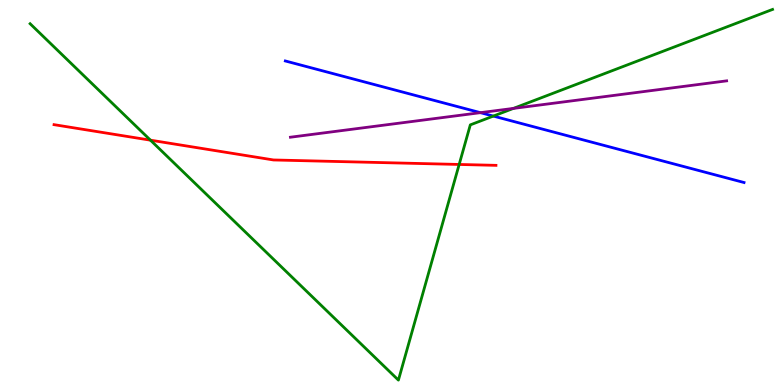[{'lines': ['blue', 'red'], 'intersections': []}, {'lines': ['green', 'red'], 'intersections': [{'x': 1.94, 'y': 6.36}, {'x': 5.92, 'y': 5.73}]}, {'lines': ['purple', 'red'], 'intersections': []}, {'lines': ['blue', 'green'], 'intersections': [{'x': 6.37, 'y': 6.98}]}, {'lines': ['blue', 'purple'], 'intersections': [{'x': 6.2, 'y': 7.07}]}, {'lines': ['green', 'purple'], 'intersections': [{'x': 6.62, 'y': 7.18}]}]